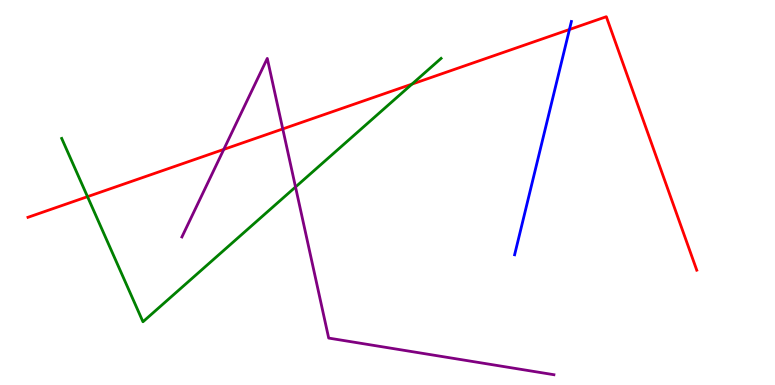[{'lines': ['blue', 'red'], 'intersections': [{'x': 7.35, 'y': 9.23}]}, {'lines': ['green', 'red'], 'intersections': [{'x': 1.13, 'y': 4.89}, {'x': 5.32, 'y': 7.81}]}, {'lines': ['purple', 'red'], 'intersections': [{'x': 2.89, 'y': 6.12}, {'x': 3.65, 'y': 6.65}]}, {'lines': ['blue', 'green'], 'intersections': []}, {'lines': ['blue', 'purple'], 'intersections': []}, {'lines': ['green', 'purple'], 'intersections': [{'x': 3.81, 'y': 5.14}]}]